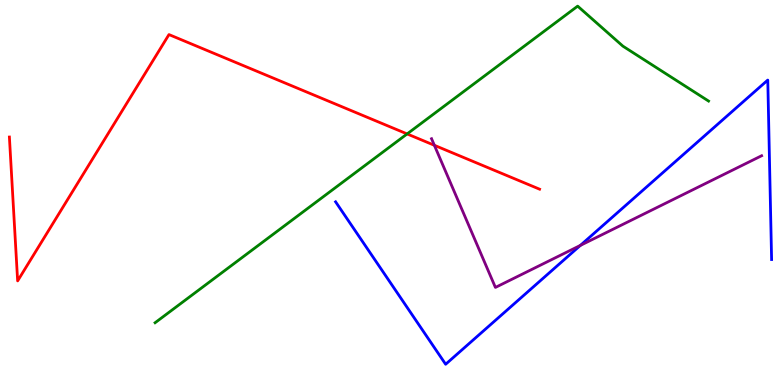[{'lines': ['blue', 'red'], 'intersections': []}, {'lines': ['green', 'red'], 'intersections': [{'x': 5.25, 'y': 6.52}]}, {'lines': ['purple', 'red'], 'intersections': [{'x': 5.6, 'y': 6.23}]}, {'lines': ['blue', 'green'], 'intersections': []}, {'lines': ['blue', 'purple'], 'intersections': [{'x': 7.49, 'y': 3.63}]}, {'lines': ['green', 'purple'], 'intersections': []}]